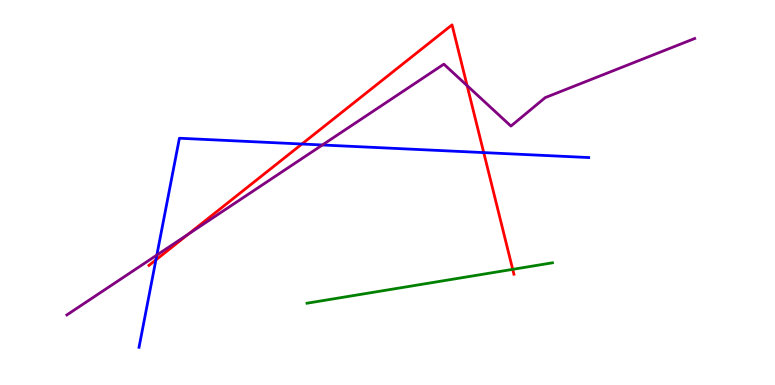[{'lines': ['blue', 'red'], 'intersections': [{'x': 2.01, 'y': 3.25}, {'x': 3.9, 'y': 6.26}, {'x': 6.24, 'y': 6.04}]}, {'lines': ['green', 'red'], 'intersections': [{'x': 6.62, 'y': 3.0}]}, {'lines': ['purple', 'red'], 'intersections': [{'x': 2.43, 'y': 3.92}, {'x': 6.03, 'y': 7.78}]}, {'lines': ['blue', 'green'], 'intersections': []}, {'lines': ['blue', 'purple'], 'intersections': [{'x': 2.02, 'y': 3.37}, {'x': 4.16, 'y': 6.23}]}, {'lines': ['green', 'purple'], 'intersections': []}]